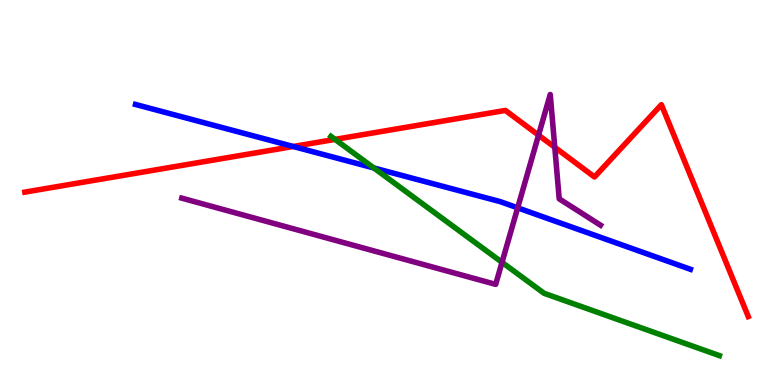[{'lines': ['blue', 'red'], 'intersections': [{'x': 3.78, 'y': 6.2}]}, {'lines': ['green', 'red'], 'intersections': [{'x': 4.32, 'y': 6.38}]}, {'lines': ['purple', 'red'], 'intersections': [{'x': 6.95, 'y': 6.49}, {'x': 7.16, 'y': 6.17}]}, {'lines': ['blue', 'green'], 'intersections': [{'x': 4.82, 'y': 5.64}]}, {'lines': ['blue', 'purple'], 'intersections': [{'x': 6.68, 'y': 4.6}]}, {'lines': ['green', 'purple'], 'intersections': [{'x': 6.48, 'y': 3.19}]}]